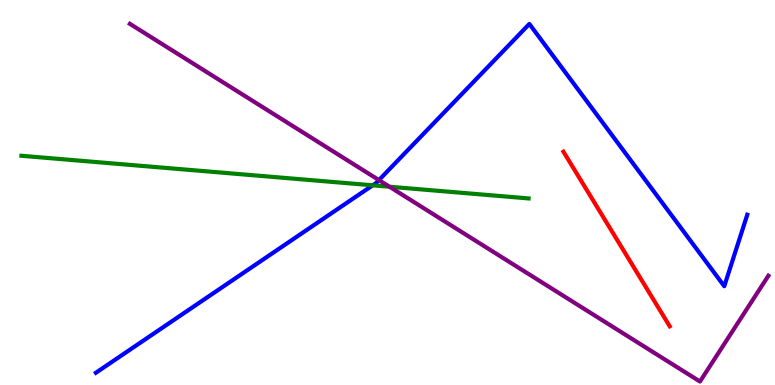[{'lines': ['blue', 'red'], 'intersections': []}, {'lines': ['green', 'red'], 'intersections': []}, {'lines': ['purple', 'red'], 'intersections': []}, {'lines': ['blue', 'green'], 'intersections': [{'x': 4.81, 'y': 5.19}]}, {'lines': ['blue', 'purple'], 'intersections': [{'x': 4.89, 'y': 5.32}]}, {'lines': ['green', 'purple'], 'intersections': [{'x': 5.03, 'y': 5.15}]}]